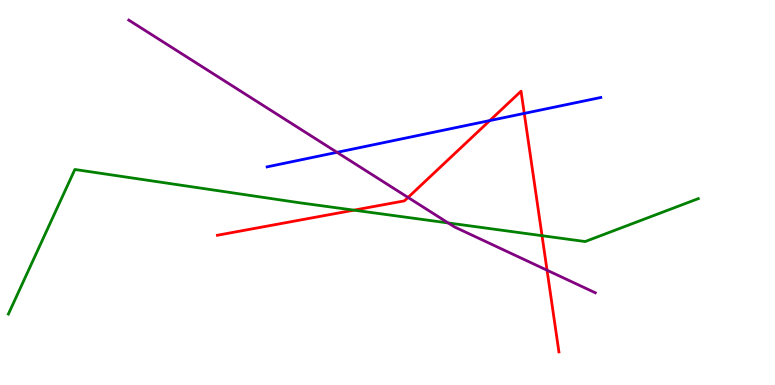[{'lines': ['blue', 'red'], 'intersections': [{'x': 6.32, 'y': 6.87}, {'x': 6.76, 'y': 7.05}]}, {'lines': ['green', 'red'], 'intersections': [{'x': 4.57, 'y': 4.54}, {'x': 6.99, 'y': 3.88}]}, {'lines': ['purple', 'red'], 'intersections': [{'x': 5.27, 'y': 4.87}, {'x': 7.06, 'y': 2.98}]}, {'lines': ['blue', 'green'], 'intersections': []}, {'lines': ['blue', 'purple'], 'intersections': [{'x': 4.35, 'y': 6.04}]}, {'lines': ['green', 'purple'], 'intersections': [{'x': 5.78, 'y': 4.21}]}]